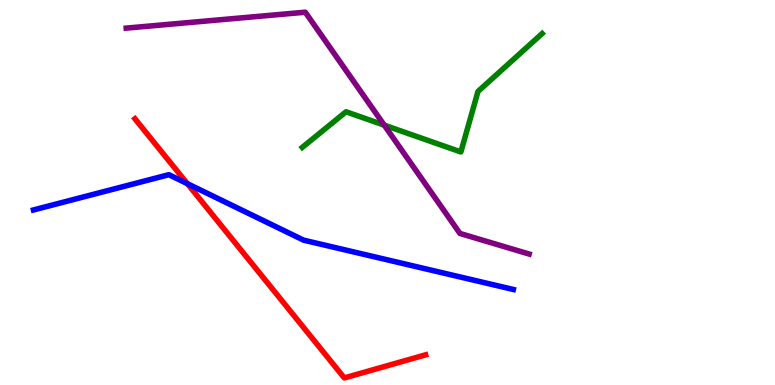[{'lines': ['blue', 'red'], 'intersections': [{'x': 2.42, 'y': 5.23}]}, {'lines': ['green', 'red'], 'intersections': []}, {'lines': ['purple', 'red'], 'intersections': []}, {'lines': ['blue', 'green'], 'intersections': []}, {'lines': ['blue', 'purple'], 'intersections': []}, {'lines': ['green', 'purple'], 'intersections': [{'x': 4.96, 'y': 6.75}]}]